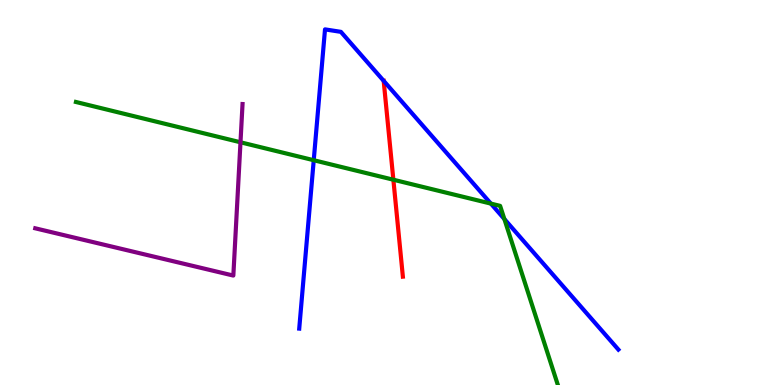[{'lines': ['blue', 'red'], 'intersections': [{'x': 4.95, 'y': 7.9}]}, {'lines': ['green', 'red'], 'intersections': [{'x': 5.08, 'y': 5.33}]}, {'lines': ['purple', 'red'], 'intersections': []}, {'lines': ['blue', 'green'], 'intersections': [{'x': 4.05, 'y': 5.84}, {'x': 6.33, 'y': 4.71}, {'x': 6.51, 'y': 4.31}]}, {'lines': ['blue', 'purple'], 'intersections': []}, {'lines': ['green', 'purple'], 'intersections': [{'x': 3.1, 'y': 6.3}]}]